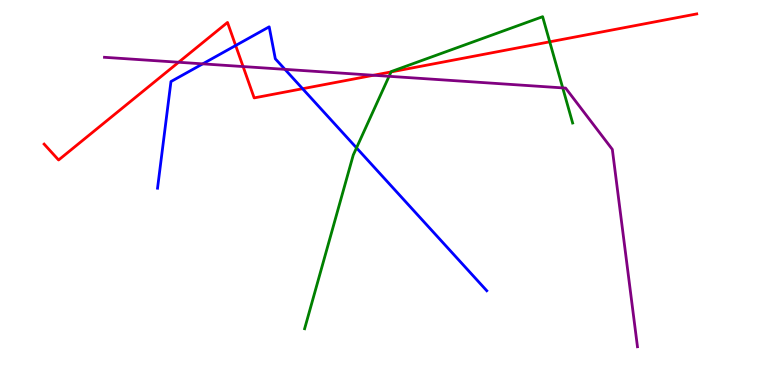[{'lines': ['blue', 'red'], 'intersections': [{'x': 3.04, 'y': 8.82}, {'x': 3.9, 'y': 7.7}]}, {'lines': ['green', 'red'], 'intersections': [{'x': 5.05, 'y': 8.13}, {'x': 7.09, 'y': 8.91}]}, {'lines': ['purple', 'red'], 'intersections': [{'x': 2.3, 'y': 8.38}, {'x': 3.14, 'y': 8.27}, {'x': 4.82, 'y': 8.05}]}, {'lines': ['blue', 'green'], 'intersections': [{'x': 4.6, 'y': 6.16}]}, {'lines': ['blue', 'purple'], 'intersections': [{'x': 2.62, 'y': 8.34}, {'x': 3.68, 'y': 8.2}]}, {'lines': ['green', 'purple'], 'intersections': [{'x': 5.02, 'y': 8.02}, {'x': 7.26, 'y': 7.72}]}]